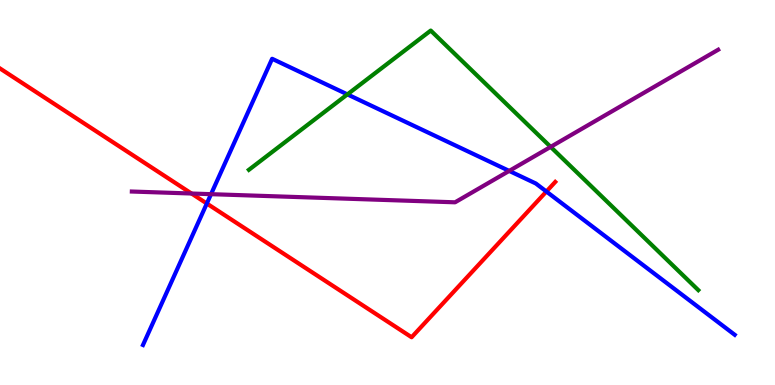[{'lines': ['blue', 'red'], 'intersections': [{'x': 2.67, 'y': 4.71}, {'x': 7.05, 'y': 5.03}]}, {'lines': ['green', 'red'], 'intersections': []}, {'lines': ['purple', 'red'], 'intersections': [{'x': 2.47, 'y': 4.97}]}, {'lines': ['blue', 'green'], 'intersections': [{'x': 4.48, 'y': 7.55}]}, {'lines': ['blue', 'purple'], 'intersections': [{'x': 2.72, 'y': 4.96}, {'x': 6.57, 'y': 5.56}]}, {'lines': ['green', 'purple'], 'intersections': [{'x': 7.11, 'y': 6.18}]}]